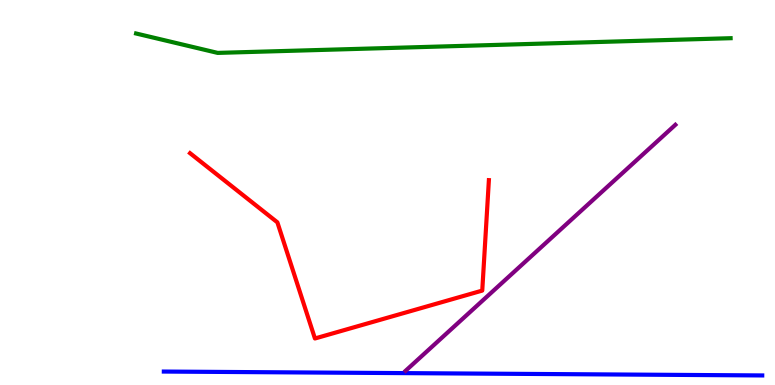[{'lines': ['blue', 'red'], 'intersections': []}, {'lines': ['green', 'red'], 'intersections': []}, {'lines': ['purple', 'red'], 'intersections': []}, {'lines': ['blue', 'green'], 'intersections': []}, {'lines': ['blue', 'purple'], 'intersections': []}, {'lines': ['green', 'purple'], 'intersections': []}]